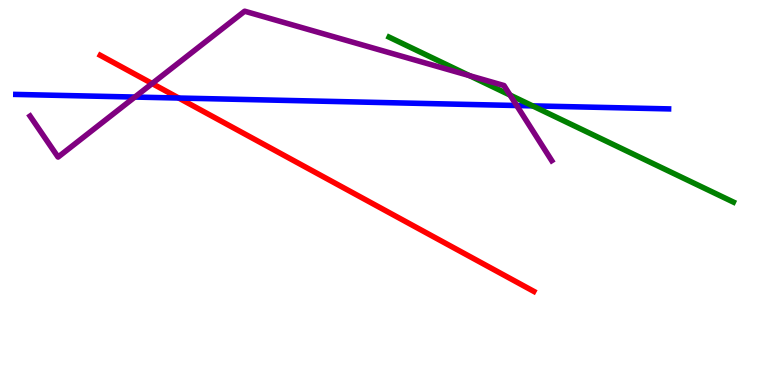[{'lines': ['blue', 'red'], 'intersections': [{'x': 2.31, 'y': 7.45}]}, {'lines': ['green', 'red'], 'intersections': []}, {'lines': ['purple', 'red'], 'intersections': [{'x': 1.96, 'y': 7.83}]}, {'lines': ['blue', 'green'], 'intersections': [{'x': 6.87, 'y': 7.25}]}, {'lines': ['blue', 'purple'], 'intersections': [{'x': 1.74, 'y': 7.48}, {'x': 6.67, 'y': 7.26}]}, {'lines': ['green', 'purple'], 'intersections': [{'x': 6.06, 'y': 8.03}, {'x': 6.58, 'y': 7.53}]}]